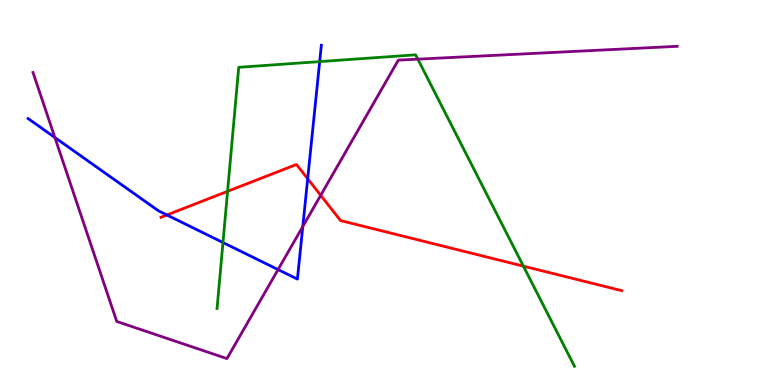[{'lines': ['blue', 'red'], 'intersections': [{'x': 2.15, 'y': 4.42}, {'x': 3.97, 'y': 5.36}]}, {'lines': ['green', 'red'], 'intersections': [{'x': 2.94, 'y': 5.03}, {'x': 6.75, 'y': 3.09}]}, {'lines': ['purple', 'red'], 'intersections': [{'x': 4.14, 'y': 4.93}]}, {'lines': ['blue', 'green'], 'intersections': [{'x': 2.88, 'y': 3.7}, {'x': 4.12, 'y': 8.4}]}, {'lines': ['blue', 'purple'], 'intersections': [{'x': 0.708, 'y': 6.43}, {'x': 3.59, 'y': 3.0}, {'x': 3.91, 'y': 4.12}]}, {'lines': ['green', 'purple'], 'intersections': [{'x': 5.39, 'y': 8.46}]}]